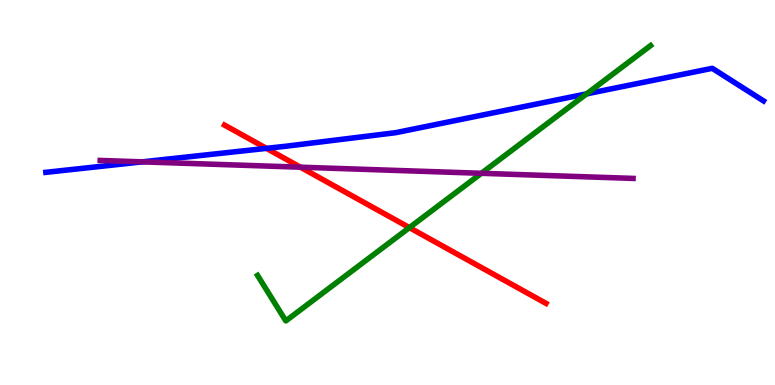[{'lines': ['blue', 'red'], 'intersections': [{'x': 3.44, 'y': 6.15}]}, {'lines': ['green', 'red'], 'intersections': [{'x': 5.28, 'y': 4.09}]}, {'lines': ['purple', 'red'], 'intersections': [{'x': 3.88, 'y': 5.66}]}, {'lines': ['blue', 'green'], 'intersections': [{'x': 7.57, 'y': 7.56}]}, {'lines': ['blue', 'purple'], 'intersections': [{'x': 1.84, 'y': 5.8}]}, {'lines': ['green', 'purple'], 'intersections': [{'x': 6.21, 'y': 5.5}]}]